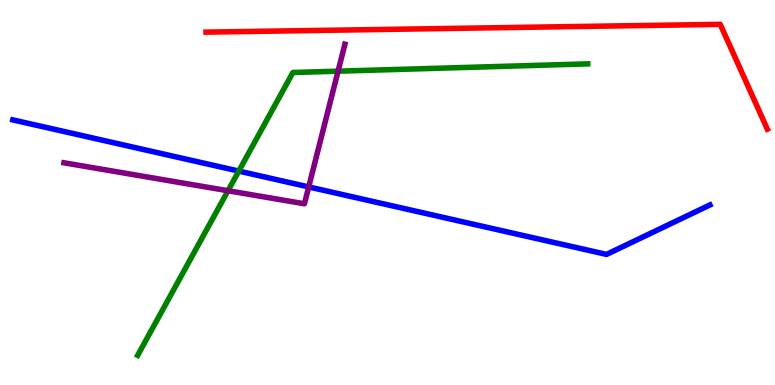[{'lines': ['blue', 'red'], 'intersections': []}, {'lines': ['green', 'red'], 'intersections': []}, {'lines': ['purple', 'red'], 'intersections': []}, {'lines': ['blue', 'green'], 'intersections': [{'x': 3.08, 'y': 5.56}]}, {'lines': ['blue', 'purple'], 'intersections': [{'x': 3.98, 'y': 5.14}]}, {'lines': ['green', 'purple'], 'intersections': [{'x': 2.94, 'y': 5.05}, {'x': 4.36, 'y': 8.15}]}]